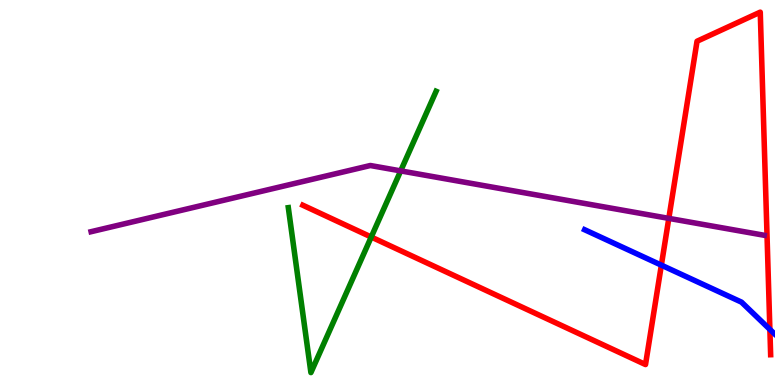[{'lines': ['blue', 'red'], 'intersections': [{'x': 8.53, 'y': 3.11}, {'x': 9.93, 'y': 1.44}]}, {'lines': ['green', 'red'], 'intersections': [{'x': 4.79, 'y': 3.84}]}, {'lines': ['purple', 'red'], 'intersections': [{'x': 8.63, 'y': 4.33}]}, {'lines': ['blue', 'green'], 'intersections': []}, {'lines': ['blue', 'purple'], 'intersections': []}, {'lines': ['green', 'purple'], 'intersections': [{'x': 5.17, 'y': 5.56}]}]